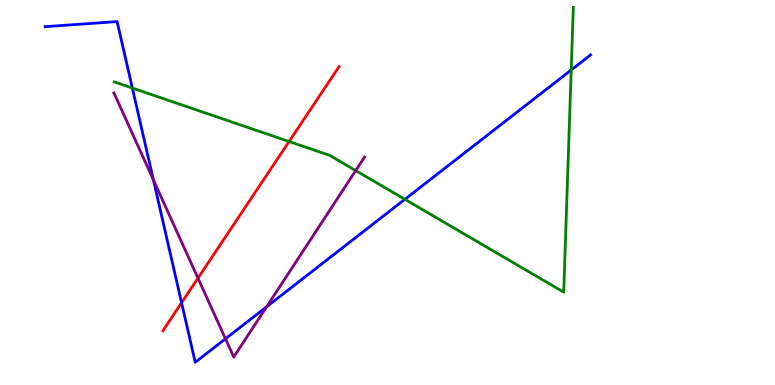[{'lines': ['blue', 'red'], 'intersections': [{'x': 2.34, 'y': 2.14}]}, {'lines': ['green', 'red'], 'intersections': [{'x': 3.73, 'y': 6.32}]}, {'lines': ['purple', 'red'], 'intersections': [{'x': 2.55, 'y': 2.78}]}, {'lines': ['blue', 'green'], 'intersections': [{'x': 1.71, 'y': 7.71}, {'x': 5.22, 'y': 4.82}, {'x': 7.37, 'y': 8.18}]}, {'lines': ['blue', 'purple'], 'intersections': [{'x': 1.98, 'y': 5.33}, {'x': 2.91, 'y': 1.2}, {'x': 3.44, 'y': 2.03}]}, {'lines': ['green', 'purple'], 'intersections': [{'x': 4.59, 'y': 5.57}]}]